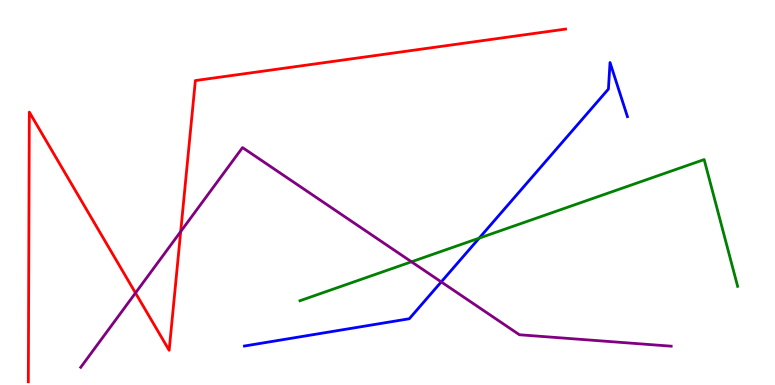[{'lines': ['blue', 'red'], 'intersections': []}, {'lines': ['green', 'red'], 'intersections': []}, {'lines': ['purple', 'red'], 'intersections': [{'x': 1.75, 'y': 2.39}, {'x': 2.33, 'y': 3.99}]}, {'lines': ['blue', 'green'], 'intersections': [{'x': 6.18, 'y': 3.81}]}, {'lines': ['blue', 'purple'], 'intersections': [{'x': 5.69, 'y': 2.68}]}, {'lines': ['green', 'purple'], 'intersections': [{'x': 5.31, 'y': 3.2}]}]